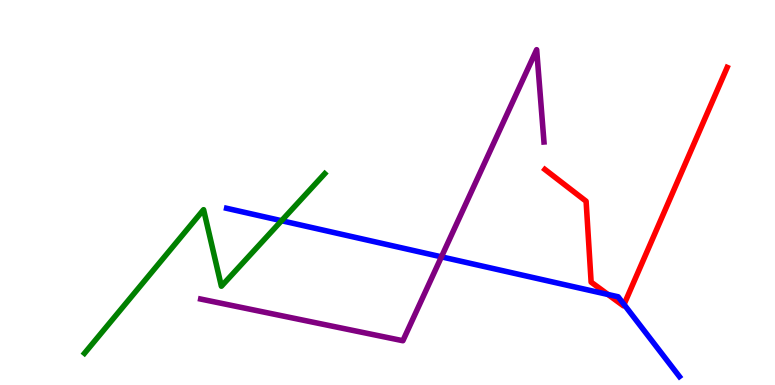[{'lines': ['blue', 'red'], 'intersections': [{'x': 7.84, 'y': 2.35}, {'x': 8.05, 'y': 2.09}]}, {'lines': ['green', 'red'], 'intersections': []}, {'lines': ['purple', 'red'], 'intersections': []}, {'lines': ['blue', 'green'], 'intersections': [{'x': 3.63, 'y': 4.27}]}, {'lines': ['blue', 'purple'], 'intersections': [{'x': 5.7, 'y': 3.33}]}, {'lines': ['green', 'purple'], 'intersections': []}]